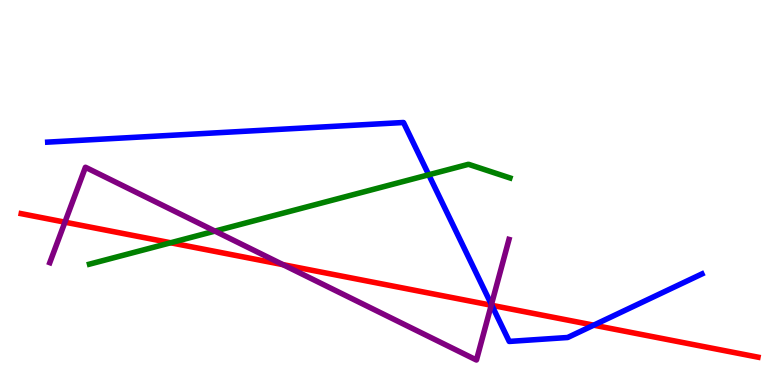[{'lines': ['blue', 'red'], 'intersections': [{'x': 6.35, 'y': 2.07}, {'x': 7.66, 'y': 1.55}]}, {'lines': ['green', 'red'], 'intersections': [{'x': 2.2, 'y': 3.69}]}, {'lines': ['purple', 'red'], 'intersections': [{'x': 0.838, 'y': 4.23}, {'x': 3.65, 'y': 3.13}, {'x': 6.34, 'y': 2.07}]}, {'lines': ['blue', 'green'], 'intersections': [{'x': 5.53, 'y': 5.46}]}, {'lines': ['blue', 'purple'], 'intersections': [{'x': 6.34, 'y': 2.09}]}, {'lines': ['green', 'purple'], 'intersections': [{'x': 2.77, 'y': 4.0}]}]